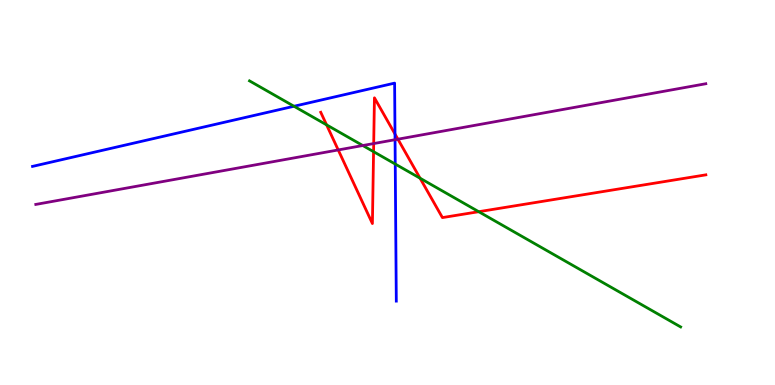[{'lines': ['blue', 'red'], 'intersections': [{'x': 5.1, 'y': 6.52}]}, {'lines': ['green', 'red'], 'intersections': [{'x': 4.21, 'y': 6.76}, {'x': 4.82, 'y': 6.06}, {'x': 5.42, 'y': 5.37}, {'x': 6.18, 'y': 4.5}]}, {'lines': ['purple', 'red'], 'intersections': [{'x': 4.36, 'y': 6.11}, {'x': 4.82, 'y': 6.27}, {'x': 5.13, 'y': 6.38}]}, {'lines': ['blue', 'green'], 'intersections': [{'x': 3.79, 'y': 7.24}, {'x': 5.1, 'y': 5.74}]}, {'lines': ['blue', 'purple'], 'intersections': [{'x': 5.1, 'y': 6.37}]}, {'lines': ['green', 'purple'], 'intersections': [{'x': 4.68, 'y': 6.22}]}]